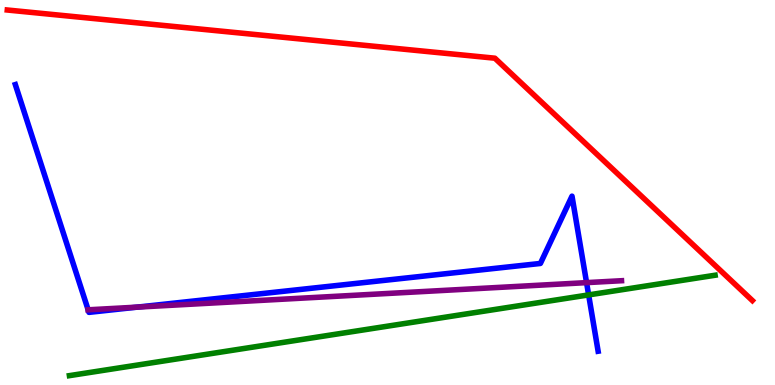[{'lines': ['blue', 'red'], 'intersections': []}, {'lines': ['green', 'red'], 'intersections': []}, {'lines': ['purple', 'red'], 'intersections': []}, {'lines': ['blue', 'green'], 'intersections': [{'x': 7.6, 'y': 2.34}]}, {'lines': ['blue', 'purple'], 'intersections': [{'x': 1.14, 'y': 1.95}, {'x': 1.77, 'y': 2.02}, {'x': 7.57, 'y': 2.66}]}, {'lines': ['green', 'purple'], 'intersections': []}]